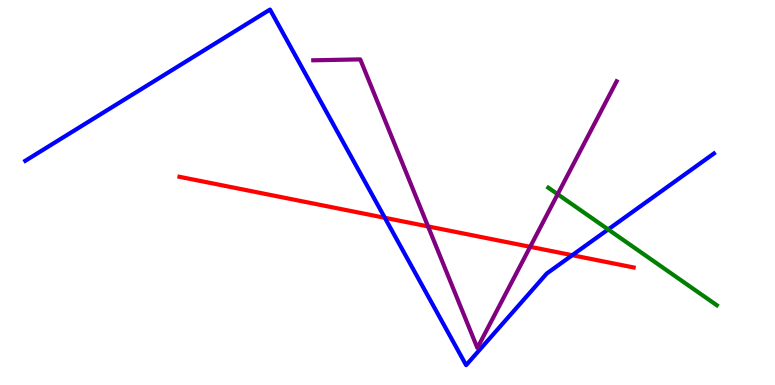[{'lines': ['blue', 'red'], 'intersections': [{'x': 4.97, 'y': 4.34}, {'x': 7.38, 'y': 3.37}]}, {'lines': ['green', 'red'], 'intersections': []}, {'lines': ['purple', 'red'], 'intersections': [{'x': 5.52, 'y': 4.12}, {'x': 6.84, 'y': 3.59}]}, {'lines': ['blue', 'green'], 'intersections': [{'x': 7.85, 'y': 4.04}]}, {'lines': ['blue', 'purple'], 'intersections': []}, {'lines': ['green', 'purple'], 'intersections': [{'x': 7.2, 'y': 4.96}]}]